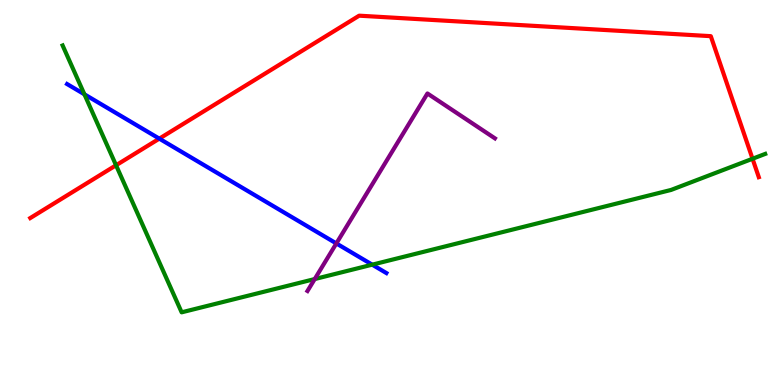[{'lines': ['blue', 'red'], 'intersections': [{'x': 2.06, 'y': 6.4}]}, {'lines': ['green', 'red'], 'intersections': [{'x': 1.5, 'y': 5.71}, {'x': 9.71, 'y': 5.88}]}, {'lines': ['purple', 'red'], 'intersections': []}, {'lines': ['blue', 'green'], 'intersections': [{'x': 1.09, 'y': 7.55}, {'x': 4.8, 'y': 3.13}]}, {'lines': ['blue', 'purple'], 'intersections': [{'x': 4.34, 'y': 3.68}]}, {'lines': ['green', 'purple'], 'intersections': [{'x': 4.06, 'y': 2.75}]}]